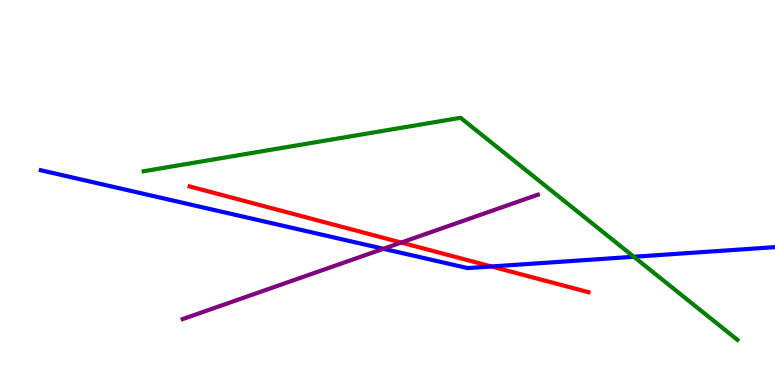[{'lines': ['blue', 'red'], 'intersections': [{'x': 6.34, 'y': 3.08}]}, {'lines': ['green', 'red'], 'intersections': []}, {'lines': ['purple', 'red'], 'intersections': [{'x': 5.18, 'y': 3.7}]}, {'lines': ['blue', 'green'], 'intersections': [{'x': 8.18, 'y': 3.33}]}, {'lines': ['blue', 'purple'], 'intersections': [{'x': 4.95, 'y': 3.54}]}, {'lines': ['green', 'purple'], 'intersections': []}]